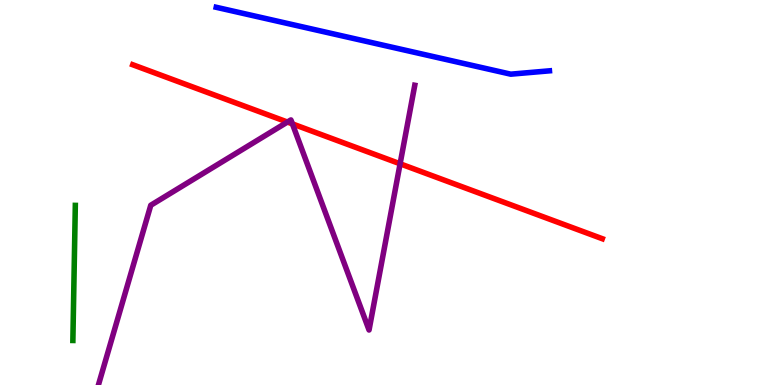[{'lines': ['blue', 'red'], 'intersections': []}, {'lines': ['green', 'red'], 'intersections': []}, {'lines': ['purple', 'red'], 'intersections': [{'x': 3.71, 'y': 6.83}, {'x': 3.77, 'y': 6.78}, {'x': 5.16, 'y': 5.75}]}, {'lines': ['blue', 'green'], 'intersections': []}, {'lines': ['blue', 'purple'], 'intersections': []}, {'lines': ['green', 'purple'], 'intersections': []}]